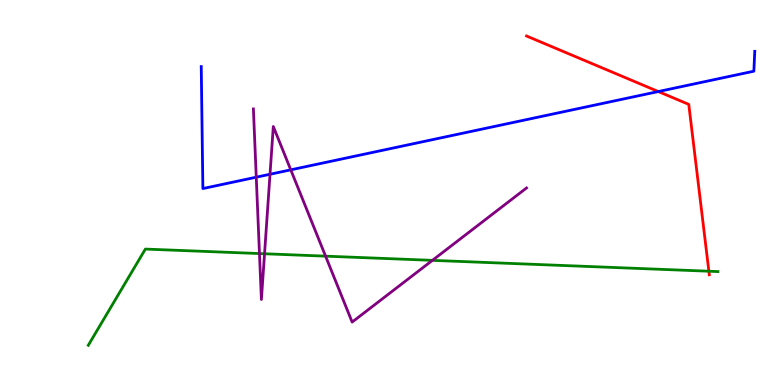[{'lines': ['blue', 'red'], 'intersections': [{'x': 8.49, 'y': 7.62}]}, {'lines': ['green', 'red'], 'intersections': [{'x': 9.15, 'y': 2.96}]}, {'lines': ['purple', 'red'], 'intersections': []}, {'lines': ['blue', 'green'], 'intersections': []}, {'lines': ['blue', 'purple'], 'intersections': [{'x': 3.31, 'y': 5.4}, {'x': 3.48, 'y': 5.47}, {'x': 3.75, 'y': 5.59}]}, {'lines': ['green', 'purple'], 'intersections': [{'x': 3.35, 'y': 3.41}, {'x': 3.41, 'y': 3.41}, {'x': 4.2, 'y': 3.35}, {'x': 5.58, 'y': 3.24}]}]